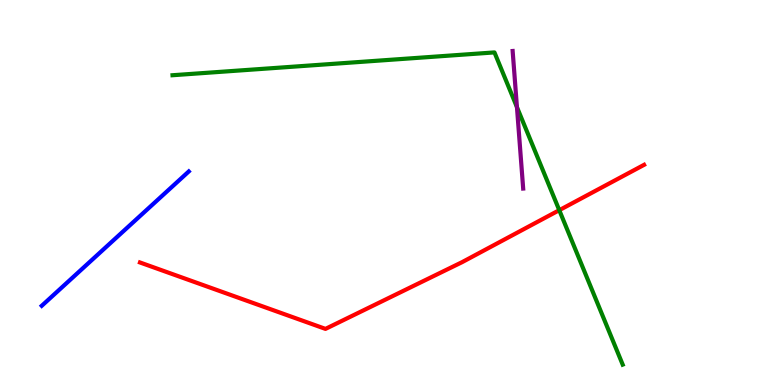[{'lines': ['blue', 'red'], 'intersections': []}, {'lines': ['green', 'red'], 'intersections': [{'x': 7.22, 'y': 4.54}]}, {'lines': ['purple', 'red'], 'intersections': []}, {'lines': ['blue', 'green'], 'intersections': []}, {'lines': ['blue', 'purple'], 'intersections': []}, {'lines': ['green', 'purple'], 'intersections': [{'x': 6.67, 'y': 7.22}]}]